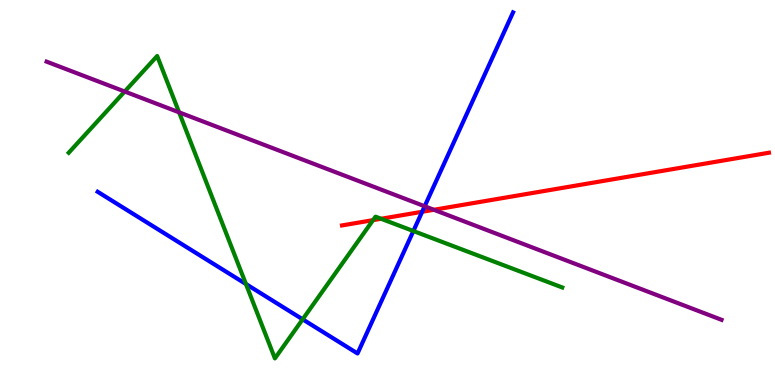[{'lines': ['blue', 'red'], 'intersections': [{'x': 5.45, 'y': 4.5}]}, {'lines': ['green', 'red'], 'intersections': [{'x': 4.81, 'y': 4.28}, {'x': 4.92, 'y': 4.32}]}, {'lines': ['purple', 'red'], 'intersections': [{'x': 5.6, 'y': 4.55}]}, {'lines': ['blue', 'green'], 'intersections': [{'x': 3.17, 'y': 2.62}, {'x': 3.91, 'y': 1.71}, {'x': 5.33, 'y': 4.0}]}, {'lines': ['blue', 'purple'], 'intersections': [{'x': 5.48, 'y': 4.64}]}, {'lines': ['green', 'purple'], 'intersections': [{'x': 1.61, 'y': 7.62}, {'x': 2.31, 'y': 7.08}]}]